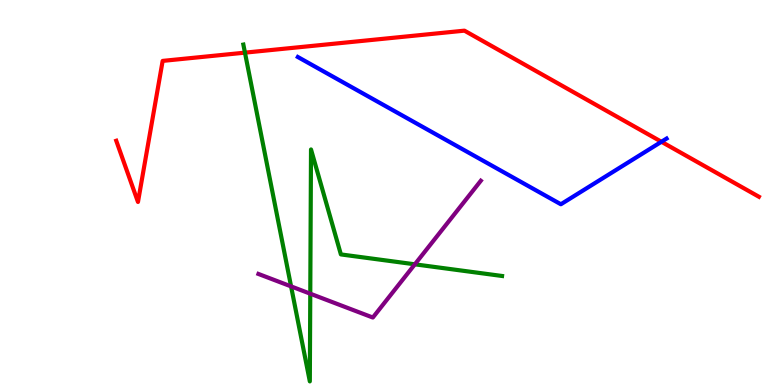[{'lines': ['blue', 'red'], 'intersections': [{'x': 8.53, 'y': 6.32}]}, {'lines': ['green', 'red'], 'intersections': [{'x': 3.16, 'y': 8.63}]}, {'lines': ['purple', 'red'], 'intersections': []}, {'lines': ['blue', 'green'], 'intersections': []}, {'lines': ['blue', 'purple'], 'intersections': []}, {'lines': ['green', 'purple'], 'intersections': [{'x': 3.76, 'y': 2.56}, {'x': 4.0, 'y': 2.37}, {'x': 5.35, 'y': 3.13}]}]